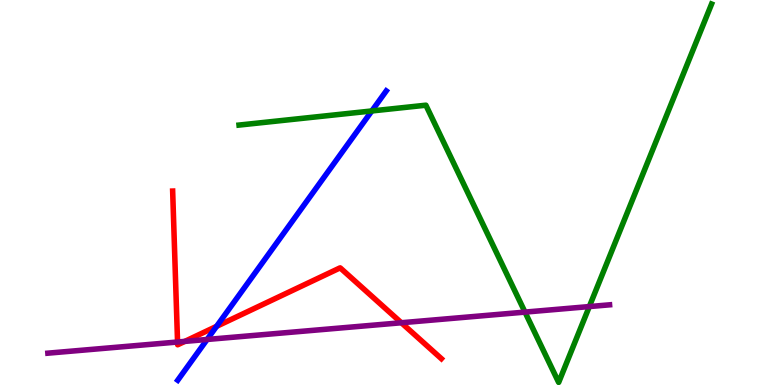[{'lines': ['blue', 'red'], 'intersections': [{'x': 2.79, 'y': 1.52}]}, {'lines': ['green', 'red'], 'intersections': []}, {'lines': ['purple', 'red'], 'intersections': [{'x': 2.29, 'y': 1.12}, {'x': 2.38, 'y': 1.13}, {'x': 5.18, 'y': 1.62}]}, {'lines': ['blue', 'green'], 'intersections': [{'x': 4.8, 'y': 7.12}]}, {'lines': ['blue', 'purple'], 'intersections': [{'x': 2.67, 'y': 1.18}]}, {'lines': ['green', 'purple'], 'intersections': [{'x': 6.77, 'y': 1.89}, {'x': 7.6, 'y': 2.04}]}]